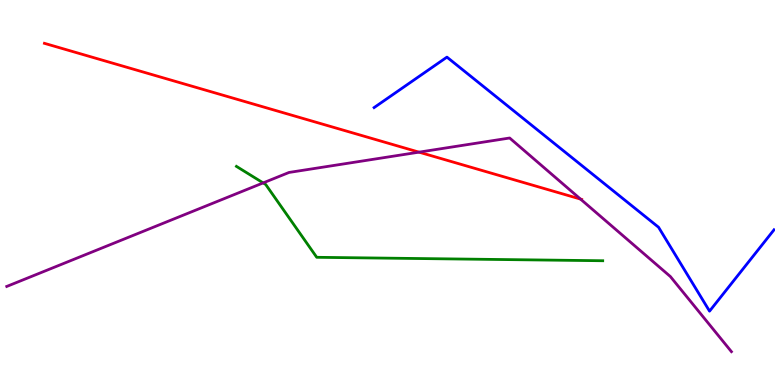[{'lines': ['blue', 'red'], 'intersections': []}, {'lines': ['green', 'red'], 'intersections': []}, {'lines': ['purple', 'red'], 'intersections': [{'x': 5.41, 'y': 6.05}, {'x': 7.49, 'y': 4.83}]}, {'lines': ['blue', 'green'], 'intersections': []}, {'lines': ['blue', 'purple'], 'intersections': []}, {'lines': ['green', 'purple'], 'intersections': [{'x': 3.4, 'y': 5.25}]}]